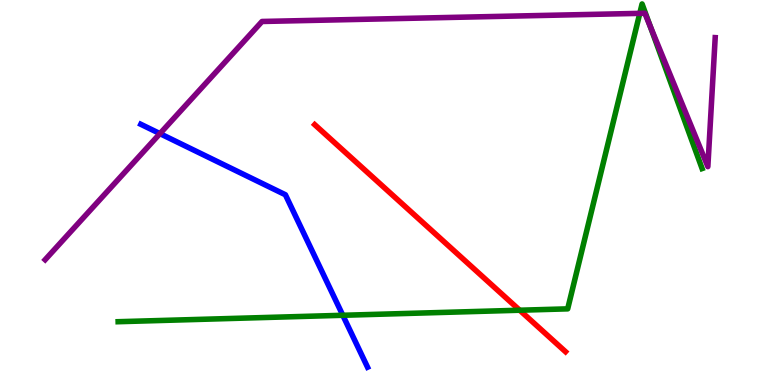[{'lines': ['blue', 'red'], 'intersections': []}, {'lines': ['green', 'red'], 'intersections': [{'x': 6.71, 'y': 1.94}]}, {'lines': ['purple', 'red'], 'intersections': []}, {'lines': ['blue', 'green'], 'intersections': [{'x': 4.42, 'y': 1.81}]}, {'lines': ['blue', 'purple'], 'intersections': [{'x': 2.06, 'y': 6.53}]}, {'lines': ['green', 'purple'], 'intersections': [{'x': 8.26, 'y': 9.65}, {'x': 8.39, 'y': 9.32}]}]